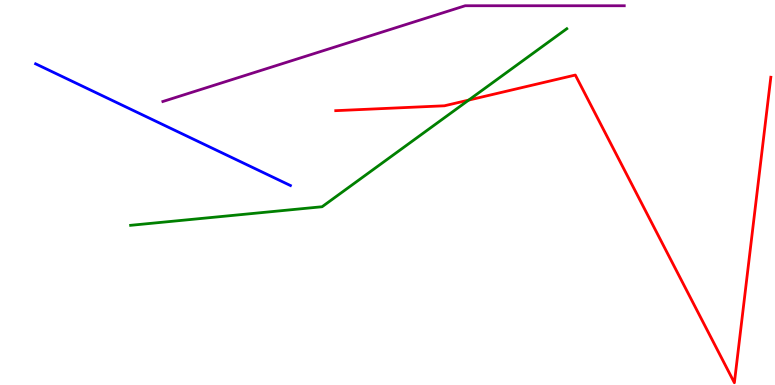[{'lines': ['blue', 'red'], 'intersections': []}, {'lines': ['green', 'red'], 'intersections': [{'x': 6.05, 'y': 7.4}]}, {'lines': ['purple', 'red'], 'intersections': []}, {'lines': ['blue', 'green'], 'intersections': []}, {'lines': ['blue', 'purple'], 'intersections': []}, {'lines': ['green', 'purple'], 'intersections': []}]